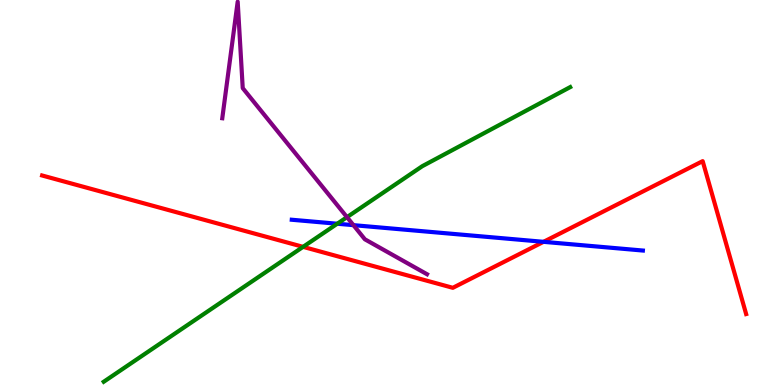[{'lines': ['blue', 'red'], 'intersections': [{'x': 7.01, 'y': 3.72}]}, {'lines': ['green', 'red'], 'intersections': [{'x': 3.91, 'y': 3.59}]}, {'lines': ['purple', 'red'], 'intersections': []}, {'lines': ['blue', 'green'], 'intersections': [{'x': 4.35, 'y': 4.19}]}, {'lines': ['blue', 'purple'], 'intersections': [{'x': 4.56, 'y': 4.15}]}, {'lines': ['green', 'purple'], 'intersections': [{'x': 4.48, 'y': 4.36}]}]